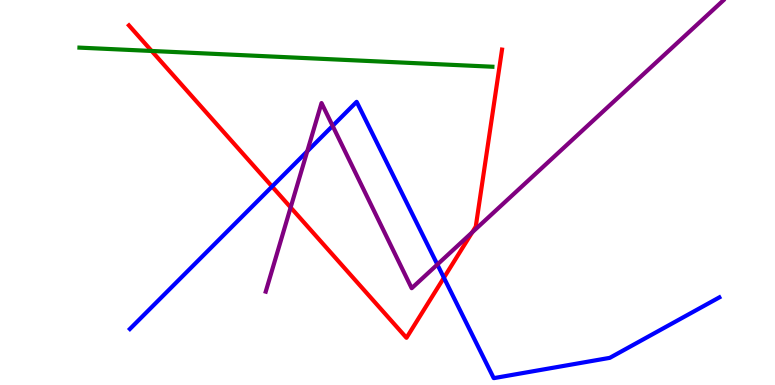[{'lines': ['blue', 'red'], 'intersections': [{'x': 3.51, 'y': 5.15}, {'x': 5.73, 'y': 2.79}]}, {'lines': ['green', 'red'], 'intersections': [{'x': 1.96, 'y': 8.68}]}, {'lines': ['purple', 'red'], 'intersections': [{'x': 3.75, 'y': 4.61}, {'x': 6.09, 'y': 3.96}]}, {'lines': ['blue', 'green'], 'intersections': []}, {'lines': ['blue', 'purple'], 'intersections': [{'x': 3.96, 'y': 6.07}, {'x': 4.29, 'y': 6.73}, {'x': 5.64, 'y': 3.13}]}, {'lines': ['green', 'purple'], 'intersections': []}]